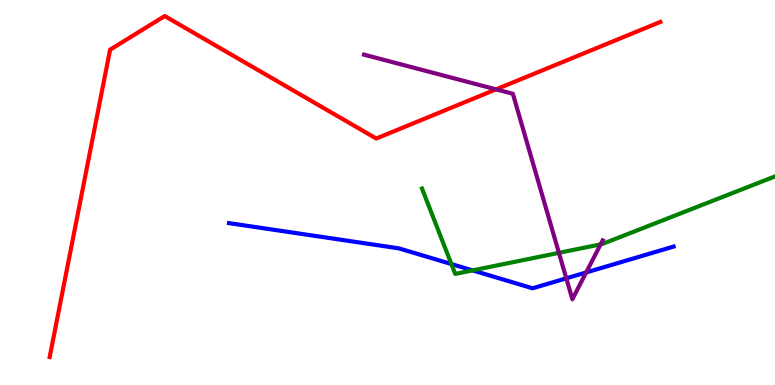[{'lines': ['blue', 'red'], 'intersections': []}, {'lines': ['green', 'red'], 'intersections': []}, {'lines': ['purple', 'red'], 'intersections': [{'x': 6.4, 'y': 7.68}]}, {'lines': ['blue', 'green'], 'intersections': [{'x': 5.82, 'y': 3.14}, {'x': 6.1, 'y': 2.98}]}, {'lines': ['blue', 'purple'], 'intersections': [{'x': 7.31, 'y': 2.77}, {'x': 7.56, 'y': 2.92}]}, {'lines': ['green', 'purple'], 'intersections': [{'x': 7.21, 'y': 3.43}, {'x': 7.75, 'y': 3.65}]}]